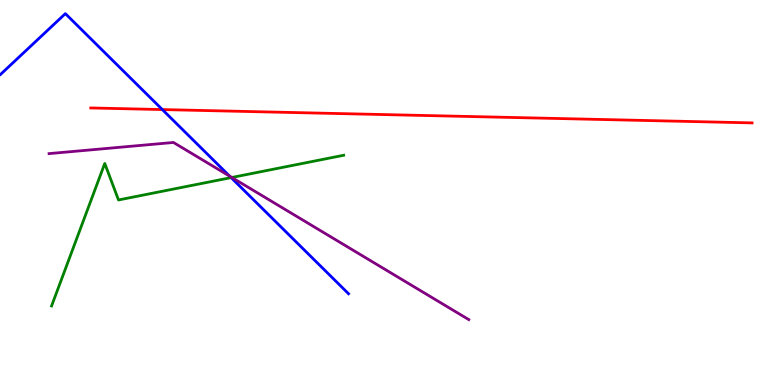[{'lines': ['blue', 'red'], 'intersections': [{'x': 2.09, 'y': 7.15}]}, {'lines': ['green', 'red'], 'intersections': []}, {'lines': ['purple', 'red'], 'intersections': []}, {'lines': ['blue', 'green'], 'intersections': [{'x': 2.98, 'y': 5.39}]}, {'lines': ['blue', 'purple'], 'intersections': [{'x': 2.96, 'y': 5.42}]}, {'lines': ['green', 'purple'], 'intersections': [{'x': 2.99, 'y': 5.39}]}]